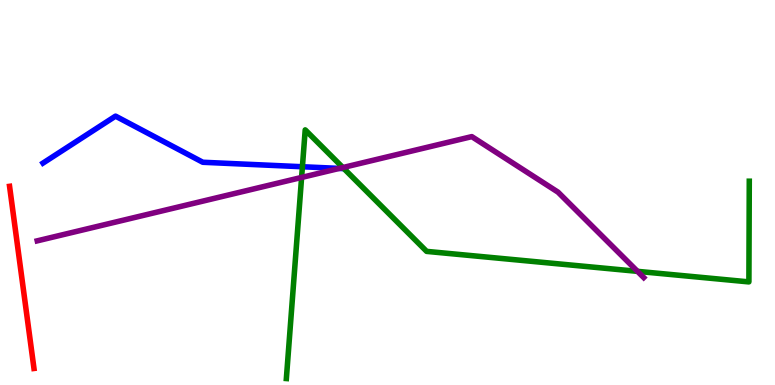[{'lines': ['blue', 'red'], 'intersections': []}, {'lines': ['green', 'red'], 'intersections': []}, {'lines': ['purple', 'red'], 'intersections': []}, {'lines': ['blue', 'green'], 'intersections': [{'x': 3.9, 'y': 5.67}, {'x': 4.44, 'y': 5.62}]}, {'lines': ['blue', 'purple'], 'intersections': [{'x': 4.38, 'y': 5.63}]}, {'lines': ['green', 'purple'], 'intersections': [{'x': 3.89, 'y': 5.39}, {'x': 4.42, 'y': 5.65}, {'x': 8.23, 'y': 2.95}]}]